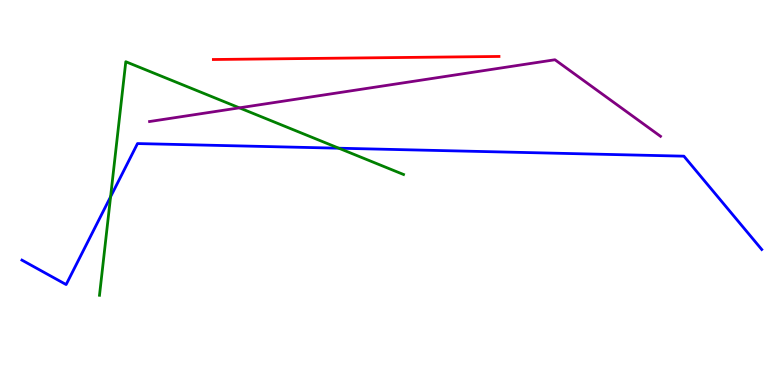[{'lines': ['blue', 'red'], 'intersections': []}, {'lines': ['green', 'red'], 'intersections': []}, {'lines': ['purple', 'red'], 'intersections': []}, {'lines': ['blue', 'green'], 'intersections': [{'x': 1.43, 'y': 4.89}, {'x': 4.37, 'y': 6.15}]}, {'lines': ['blue', 'purple'], 'intersections': []}, {'lines': ['green', 'purple'], 'intersections': [{'x': 3.09, 'y': 7.2}]}]